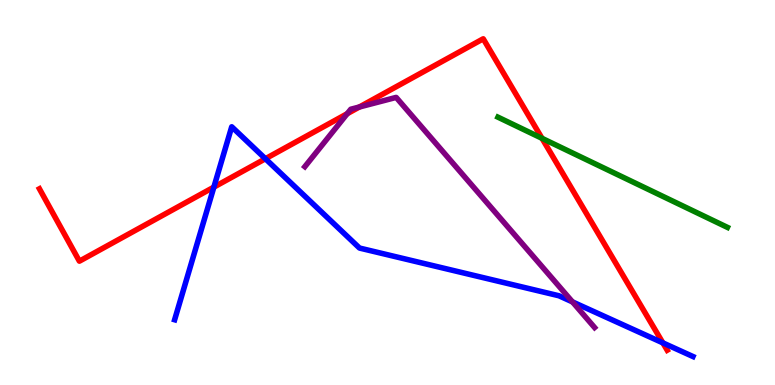[{'lines': ['blue', 'red'], 'intersections': [{'x': 2.76, 'y': 5.14}, {'x': 3.42, 'y': 5.88}, {'x': 8.55, 'y': 1.09}]}, {'lines': ['green', 'red'], 'intersections': [{'x': 6.99, 'y': 6.41}]}, {'lines': ['purple', 'red'], 'intersections': [{'x': 4.48, 'y': 7.05}, {'x': 4.64, 'y': 7.22}]}, {'lines': ['blue', 'green'], 'intersections': []}, {'lines': ['blue', 'purple'], 'intersections': [{'x': 7.39, 'y': 2.16}]}, {'lines': ['green', 'purple'], 'intersections': []}]